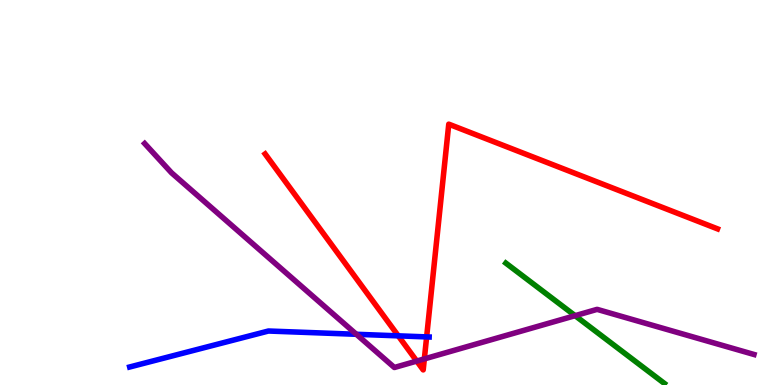[{'lines': ['blue', 'red'], 'intersections': [{'x': 5.14, 'y': 1.28}, {'x': 5.5, 'y': 1.25}]}, {'lines': ['green', 'red'], 'intersections': []}, {'lines': ['purple', 'red'], 'intersections': [{'x': 5.38, 'y': 0.621}, {'x': 5.48, 'y': 0.678}]}, {'lines': ['blue', 'green'], 'intersections': []}, {'lines': ['blue', 'purple'], 'intersections': [{'x': 4.6, 'y': 1.32}]}, {'lines': ['green', 'purple'], 'intersections': [{'x': 7.42, 'y': 1.8}]}]